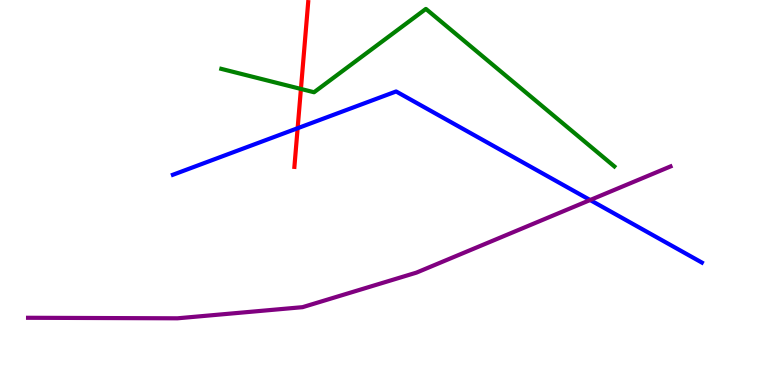[{'lines': ['blue', 'red'], 'intersections': [{'x': 3.84, 'y': 6.67}]}, {'lines': ['green', 'red'], 'intersections': [{'x': 3.88, 'y': 7.69}]}, {'lines': ['purple', 'red'], 'intersections': []}, {'lines': ['blue', 'green'], 'intersections': []}, {'lines': ['blue', 'purple'], 'intersections': [{'x': 7.61, 'y': 4.8}]}, {'lines': ['green', 'purple'], 'intersections': []}]